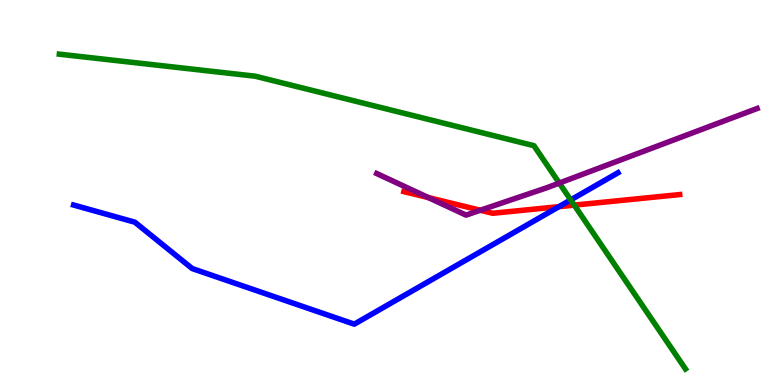[{'lines': ['blue', 'red'], 'intersections': [{'x': 7.21, 'y': 4.63}]}, {'lines': ['green', 'red'], 'intersections': [{'x': 7.41, 'y': 4.67}]}, {'lines': ['purple', 'red'], 'intersections': [{'x': 5.53, 'y': 4.87}, {'x': 6.2, 'y': 4.54}]}, {'lines': ['blue', 'green'], 'intersections': [{'x': 7.36, 'y': 4.81}]}, {'lines': ['blue', 'purple'], 'intersections': []}, {'lines': ['green', 'purple'], 'intersections': [{'x': 7.22, 'y': 5.25}]}]